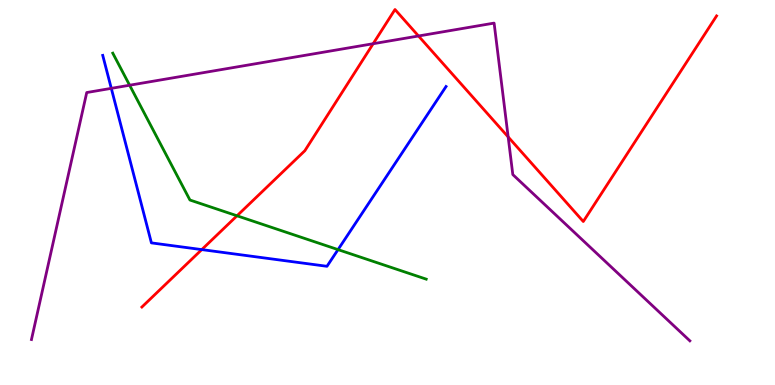[{'lines': ['blue', 'red'], 'intersections': [{'x': 2.6, 'y': 3.52}]}, {'lines': ['green', 'red'], 'intersections': [{'x': 3.06, 'y': 4.4}]}, {'lines': ['purple', 'red'], 'intersections': [{'x': 4.82, 'y': 8.86}, {'x': 5.4, 'y': 9.07}, {'x': 6.56, 'y': 6.44}]}, {'lines': ['blue', 'green'], 'intersections': [{'x': 4.36, 'y': 3.52}]}, {'lines': ['blue', 'purple'], 'intersections': [{'x': 1.44, 'y': 7.71}]}, {'lines': ['green', 'purple'], 'intersections': [{'x': 1.67, 'y': 7.79}]}]